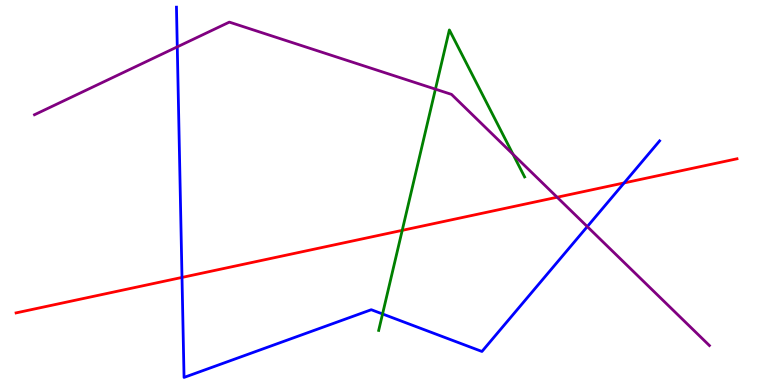[{'lines': ['blue', 'red'], 'intersections': [{'x': 2.35, 'y': 2.79}, {'x': 8.05, 'y': 5.25}]}, {'lines': ['green', 'red'], 'intersections': [{'x': 5.19, 'y': 4.02}]}, {'lines': ['purple', 'red'], 'intersections': [{'x': 7.19, 'y': 4.88}]}, {'lines': ['blue', 'green'], 'intersections': [{'x': 4.94, 'y': 1.84}]}, {'lines': ['blue', 'purple'], 'intersections': [{'x': 2.29, 'y': 8.78}, {'x': 7.58, 'y': 4.11}]}, {'lines': ['green', 'purple'], 'intersections': [{'x': 5.62, 'y': 7.68}, {'x': 6.62, 'y': 5.99}]}]